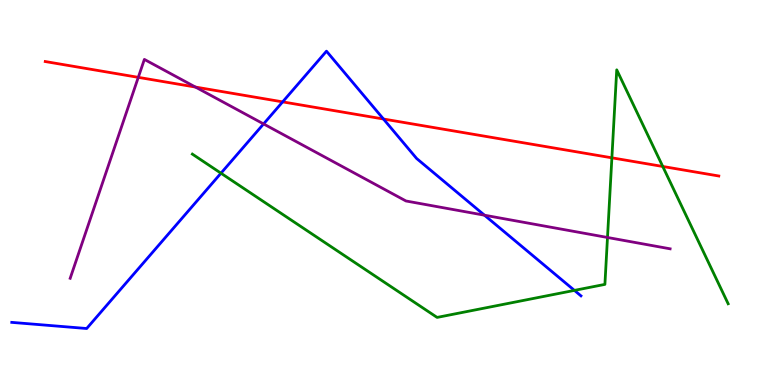[{'lines': ['blue', 'red'], 'intersections': [{'x': 3.65, 'y': 7.35}, {'x': 4.95, 'y': 6.91}]}, {'lines': ['green', 'red'], 'intersections': [{'x': 7.9, 'y': 5.9}, {'x': 8.55, 'y': 5.68}]}, {'lines': ['purple', 'red'], 'intersections': [{'x': 1.78, 'y': 7.99}, {'x': 2.52, 'y': 7.74}]}, {'lines': ['blue', 'green'], 'intersections': [{'x': 2.85, 'y': 5.5}, {'x': 7.41, 'y': 2.46}]}, {'lines': ['blue', 'purple'], 'intersections': [{'x': 3.4, 'y': 6.78}, {'x': 6.25, 'y': 4.41}]}, {'lines': ['green', 'purple'], 'intersections': [{'x': 7.84, 'y': 3.83}]}]